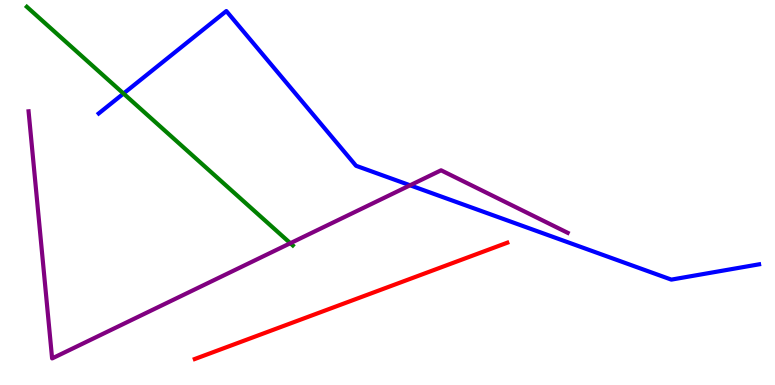[{'lines': ['blue', 'red'], 'intersections': []}, {'lines': ['green', 'red'], 'intersections': []}, {'lines': ['purple', 'red'], 'intersections': []}, {'lines': ['blue', 'green'], 'intersections': [{'x': 1.59, 'y': 7.57}]}, {'lines': ['blue', 'purple'], 'intersections': [{'x': 5.29, 'y': 5.19}]}, {'lines': ['green', 'purple'], 'intersections': [{'x': 3.75, 'y': 3.68}]}]